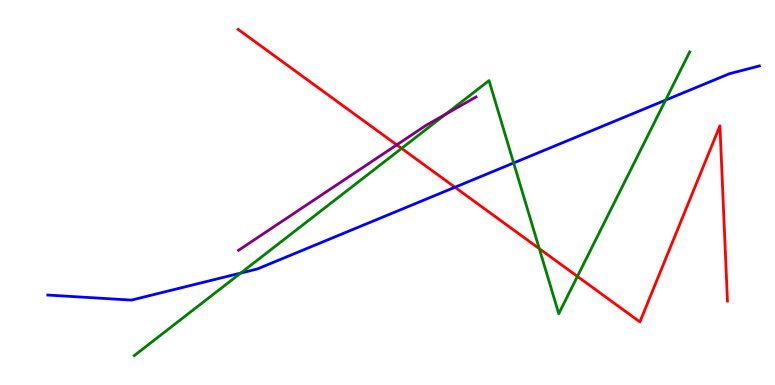[{'lines': ['blue', 'red'], 'intersections': [{'x': 5.87, 'y': 5.14}]}, {'lines': ['green', 'red'], 'intersections': [{'x': 5.18, 'y': 6.15}, {'x': 6.96, 'y': 3.54}, {'x': 7.45, 'y': 2.82}]}, {'lines': ['purple', 'red'], 'intersections': [{'x': 5.12, 'y': 6.24}]}, {'lines': ['blue', 'green'], 'intersections': [{'x': 3.11, 'y': 2.91}, {'x': 6.63, 'y': 5.77}, {'x': 8.59, 'y': 7.4}]}, {'lines': ['blue', 'purple'], 'intersections': []}, {'lines': ['green', 'purple'], 'intersections': [{'x': 5.75, 'y': 7.03}]}]